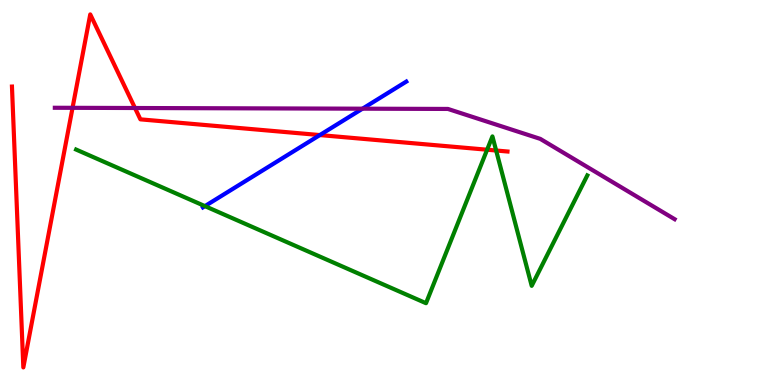[{'lines': ['blue', 'red'], 'intersections': [{'x': 4.13, 'y': 6.49}]}, {'lines': ['green', 'red'], 'intersections': [{'x': 6.29, 'y': 6.11}, {'x': 6.4, 'y': 6.09}]}, {'lines': ['purple', 'red'], 'intersections': [{'x': 0.936, 'y': 7.2}, {'x': 1.74, 'y': 7.19}]}, {'lines': ['blue', 'green'], 'intersections': [{'x': 2.64, 'y': 4.65}]}, {'lines': ['blue', 'purple'], 'intersections': [{'x': 4.68, 'y': 7.18}]}, {'lines': ['green', 'purple'], 'intersections': []}]